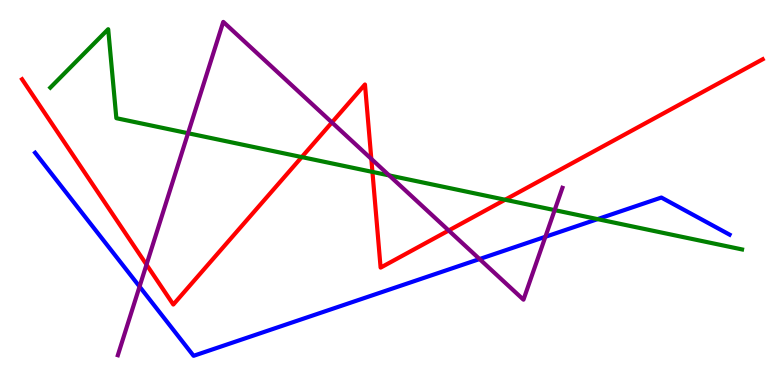[{'lines': ['blue', 'red'], 'intersections': []}, {'lines': ['green', 'red'], 'intersections': [{'x': 3.89, 'y': 5.92}, {'x': 4.81, 'y': 5.53}, {'x': 6.52, 'y': 4.81}]}, {'lines': ['purple', 'red'], 'intersections': [{'x': 1.89, 'y': 3.13}, {'x': 4.28, 'y': 6.82}, {'x': 4.79, 'y': 5.87}, {'x': 5.79, 'y': 4.01}]}, {'lines': ['blue', 'green'], 'intersections': [{'x': 7.71, 'y': 4.31}]}, {'lines': ['blue', 'purple'], 'intersections': [{'x': 1.8, 'y': 2.56}, {'x': 6.19, 'y': 3.27}, {'x': 7.04, 'y': 3.85}]}, {'lines': ['green', 'purple'], 'intersections': [{'x': 2.43, 'y': 6.54}, {'x': 5.02, 'y': 5.44}, {'x': 7.16, 'y': 4.54}]}]